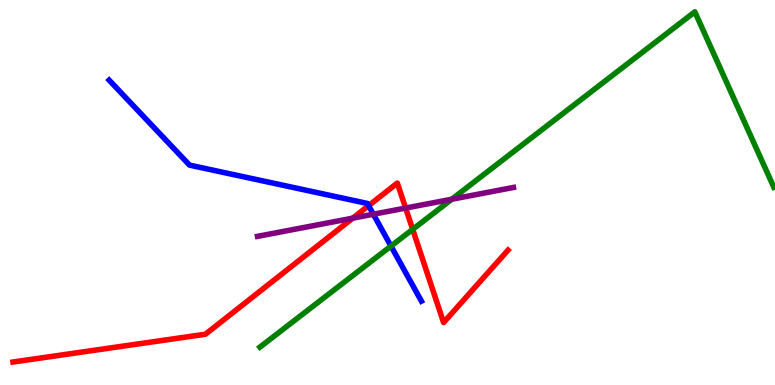[{'lines': ['blue', 'red'], 'intersections': [{'x': 4.76, 'y': 4.66}]}, {'lines': ['green', 'red'], 'intersections': [{'x': 5.32, 'y': 4.04}]}, {'lines': ['purple', 'red'], 'intersections': [{'x': 4.55, 'y': 4.33}, {'x': 5.23, 'y': 4.6}]}, {'lines': ['blue', 'green'], 'intersections': [{'x': 5.04, 'y': 3.61}]}, {'lines': ['blue', 'purple'], 'intersections': [{'x': 4.82, 'y': 4.44}]}, {'lines': ['green', 'purple'], 'intersections': [{'x': 5.83, 'y': 4.82}]}]